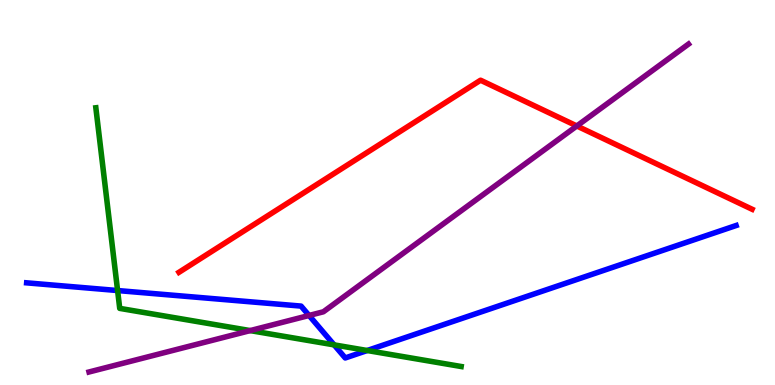[{'lines': ['blue', 'red'], 'intersections': []}, {'lines': ['green', 'red'], 'intersections': []}, {'lines': ['purple', 'red'], 'intersections': [{'x': 7.44, 'y': 6.73}]}, {'lines': ['blue', 'green'], 'intersections': [{'x': 1.52, 'y': 2.45}, {'x': 4.31, 'y': 1.04}, {'x': 4.74, 'y': 0.896}]}, {'lines': ['blue', 'purple'], 'intersections': [{'x': 3.99, 'y': 1.81}]}, {'lines': ['green', 'purple'], 'intersections': [{'x': 3.23, 'y': 1.41}]}]